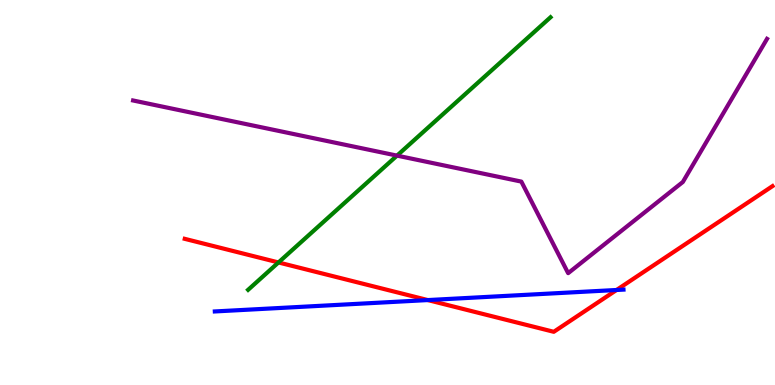[{'lines': ['blue', 'red'], 'intersections': [{'x': 5.52, 'y': 2.21}, {'x': 7.96, 'y': 2.47}]}, {'lines': ['green', 'red'], 'intersections': [{'x': 3.59, 'y': 3.18}]}, {'lines': ['purple', 'red'], 'intersections': []}, {'lines': ['blue', 'green'], 'intersections': []}, {'lines': ['blue', 'purple'], 'intersections': []}, {'lines': ['green', 'purple'], 'intersections': [{'x': 5.12, 'y': 5.96}]}]